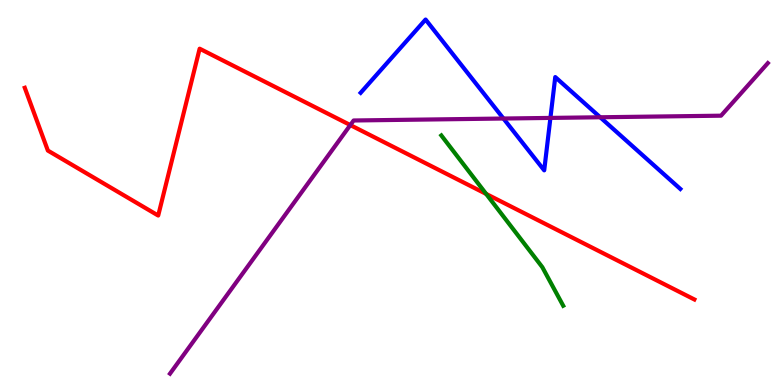[{'lines': ['blue', 'red'], 'intersections': []}, {'lines': ['green', 'red'], 'intersections': [{'x': 6.27, 'y': 4.96}]}, {'lines': ['purple', 'red'], 'intersections': [{'x': 4.52, 'y': 6.75}]}, {'lines': ['blue', 'green'], 'intersections': []}, {'lines': ['blue', 'purple'], 'intersections': [{'x': 6.5, 'y': 6.92}, {'x': 7.1, 'y': 6.94}, {'x': 7.74, 'y': 6.95}]}, {'lines': ['green', 'purple'], 'intersections': []}]